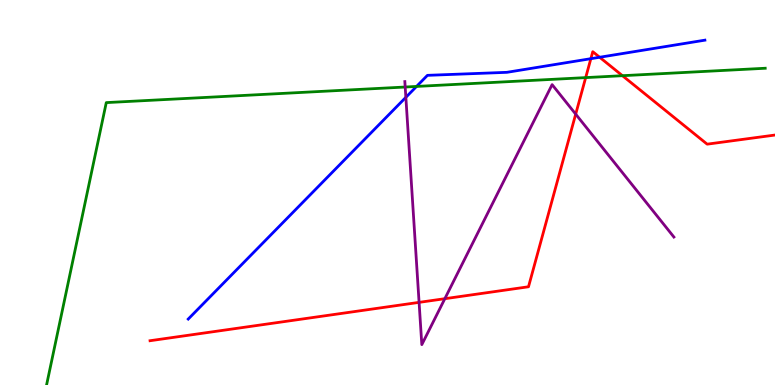[{'lines': ['blue', 'red'], 'intersections': [{'x': 7.62, 'y': 8.48}, {'x': 7.74, 'y': 8.51}]}, {'lines': ['green', 'red'], 'intersections': [{'x': 7.56, 'y': 7.98}, {'x': 8.03, 'y': 8.03}]}, {'lines': ['purple', 'red'], 'intersections': [{'x': 5.41, 'y': 2.15}, {'x': 5.74, 'y': 2.24}, {'x': 7.43, 'y': 7.04}]}, {'lines': ['blue', 'green'], 'intersections': [{'x': 5.37, 'y': 7.76}]}, {'lines': ['blue', 'purple'], 'intersections': [{'x': 5.24, 'y': 7.47}]}, {'lines': ['green', 'purple'], 'intersections': [{'x': 5.23, 'y': 7.74}]}]